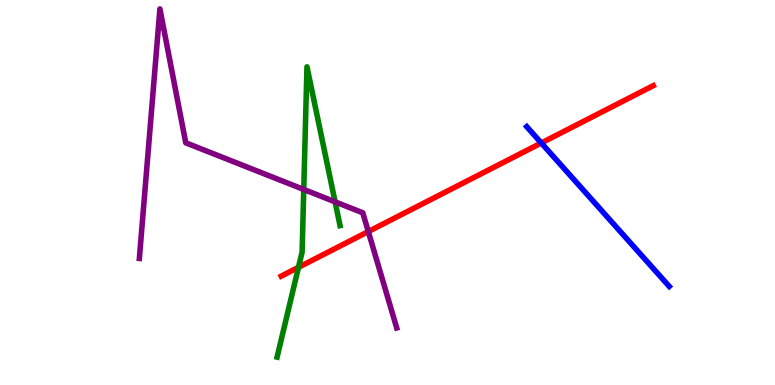[{'lines': ['blue', 'red'], 'intersections': [{'x': 6.98, 'y': 6.29}]}, {'lines': ['green', 'red'], 'intersections': [{'x': 3.85, 'y': 3.06}]}, {'lines': ['purple', 'red'], 'intersections': [{'x': 4.75, 'y': 3.99}]}, {'lines': ['blue', 'green'], 'intersections': []}, {'lines': ['blue', 'purple'], 'intersections': []}, {'lines': ['green', 'purple'], 'intersections': [{'x': 3.92, 'y': 5.08}, {'x': 4.32, 'y': 4.76}]}]